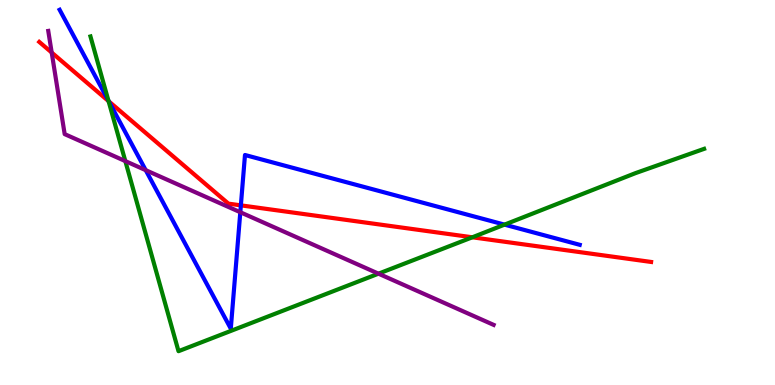[{'lines': ['blue', 'red'], 'intersections': [{'x': 1.4, 'y': 7.37}, {'x': 3.11, 'y': 4.67}]}, {'lines': ['green', 'red'], 'intersections': [{'x': 1.4, 'y': 7.37}, {'x': 6.09, 'y': 3.84}]}, {'lines': ['purple', 'red'], 'intersections': [{'x': 0.667, 'y': 8.64}]}, {'lines': ['blue', 'green'], 'intersections': [{'x': 1.4, 'y': 7.38}, {'x': 6.51, 'y': 4.17}]}, {'lines': ['blue', 'purple'], 'intersections': [{'x': 1.88, 'y': 5.58}, {'x': 3.1, 'y': 4.49}]}, {'lines': ['green', 'purple'], 'intersections': [{'x': 1.62, 'y': 5.82}, {'x': 4.88, 'y': 2.89}]}]